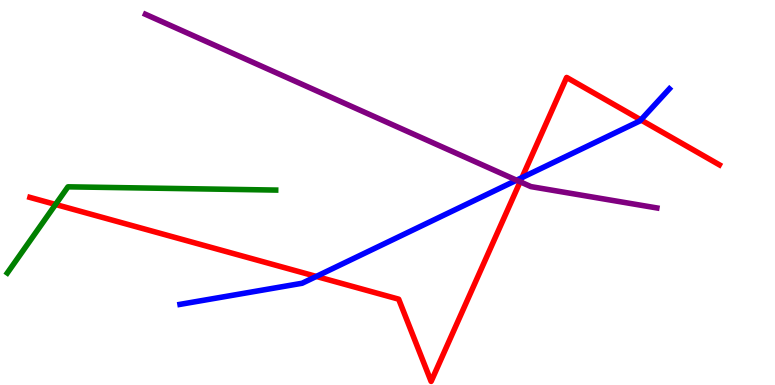[{'lines': ['blue', 'red'], 'intersections': [{'x': 4.08, 'y': 2.82}, {'x': 6.74, 'y': 5.39}, {'x': 8.27, 'y': 6.89}]}, {'lines': ['green', 'red'], 'intersections': [{'x': 0.717, 'y': 4.69}]}, {'lines': ['purple', 'red'], 'intersections': [{'x': 6.71, 'y': 5.28}]}, {'lines': ['blue', 'green'], 'intersections': []}, {'lines': ['blue', 'purple'], 'intersections': [{'x': 6.67, 'y': 5.32}]}, {'lines': ['green', 'purple'], 'intersections': []}]